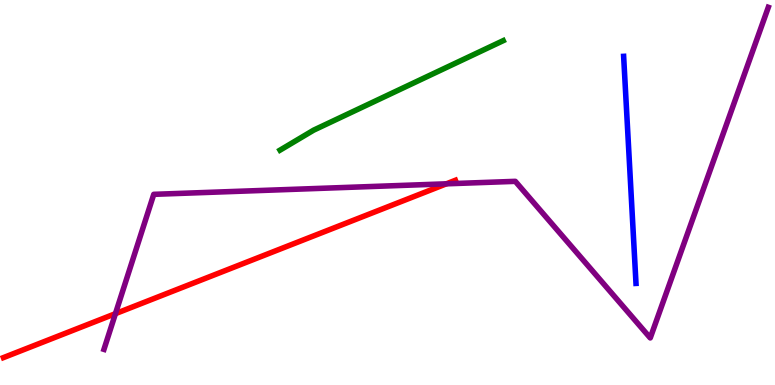[{'lines': ['blue', 'red'], 'intersections': []}, {'lines': ['green', 'red'], 'intersections': []}, {'lines': ['purple', 'red'], 'intersections': [{'x': 1.49, 'y': 1.85}, {'x': 5.76, 'y': 5.23}]}, {'lines': ['blue', 'green'], 'intersections': []}, {'lines': ['blue', 'purple'], 'intersections': []}, {'lines': ['green', 'purple'], 'intersections': []}]